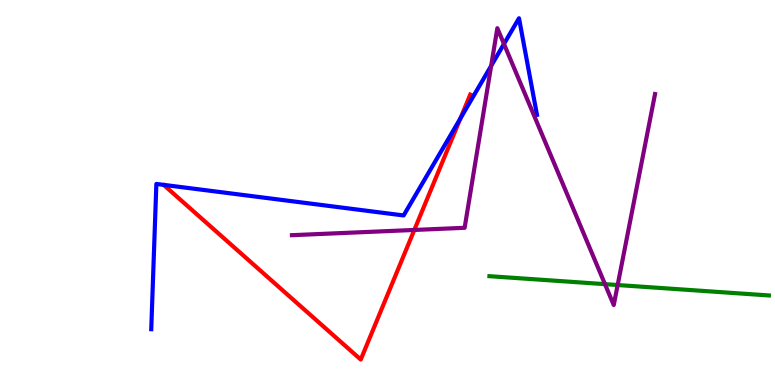[{'lines': ['blue', 'red'], 'intersections': [{'x': 5.94, 'y': 6.93}]}, {'lines': ['green', 'red'], 'intersections': []}, {'lines': ['purple', 'red'], 'intersections': [{'x': 5.35, 'y': 4.03}]}, {'lines': ['blue', 'green'], 'intersections': []}, {'lines': ['blue', 'purple'], 'intersections': [{'x': 6.34, 'y': 8.29}, {'x': 6.5, 'y': 8.86}]}, {'lines': ['green', 'purple'], 'intersections': [{'x': 7.81, 'y': 2.62}, {'x': 7.97, 'y': 2.6}]}]